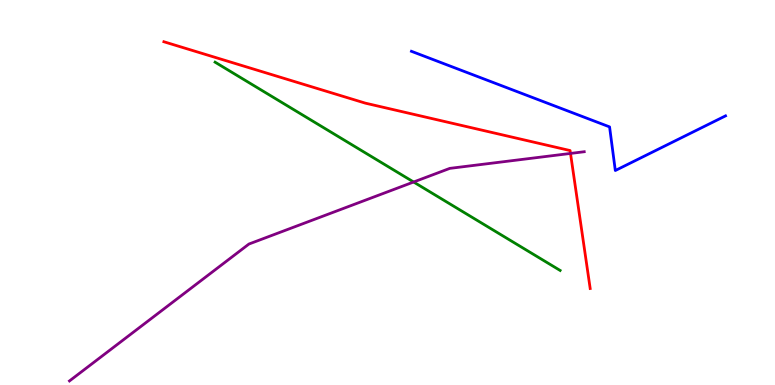[{'lines': ['blue', 'red'], 'intersections': []}, {'lines': ['green', 'red'], 'intersections': []}, {'lines': ['purple', 'red'], 'intersections': [{'x': 7.36, 'y': 6.01}]}, {'lines': ['blue', 'green'], 'intersections': []}, {'lines': ['blue', 'purple'], 'intersections': []}, {'lines': ['green', 'purple'], 'intersections': [{'x': 5.34, 'y': 5.27}]}]